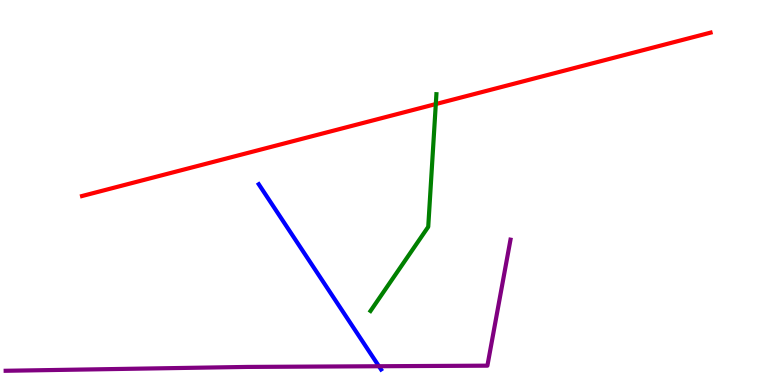[{'lines': ['blue', 'red'], 'intersections': []}, {'lines': ['green', 'red'], 'intersections': [{'x': 5.62, 'y': 7.3}]}, {'lines': ['purple', 'red'], 'intersections': []}, {'lines': ['blue', 'green'], 'intersections': []}, {'lines': ['blue', 'purple'], 'intersections': [{'x': 4.89, 'y': 0.487}]}, {'lines': ['green', 'purple'], 'intersections': []}]